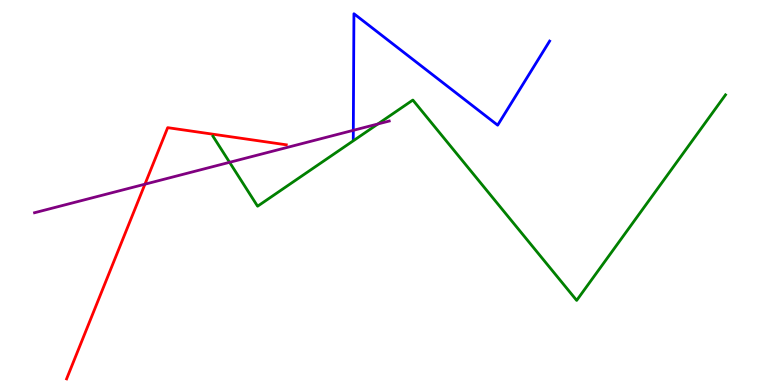[{'lines': ['blue', 'red'], 'intersections': []}, {'lines': ['green', 'red'], 'intersections': []}, {'lines': ['purple', 'red'], 'intersections': [{'x': 1.87, 'y': 5.22}]}, {'lines': ['blue', 'green'], 'intersections': []}, {'lines': ['blue', 'purple'], 'intersections': [{'x': 4.56, 'y': 6.61}]}, {'lines': ['green', 'purple'], 'intersections': [{'x': 2.96, 'y': 5.78}, {'x': 4.88, 'y': 6.78}]}]